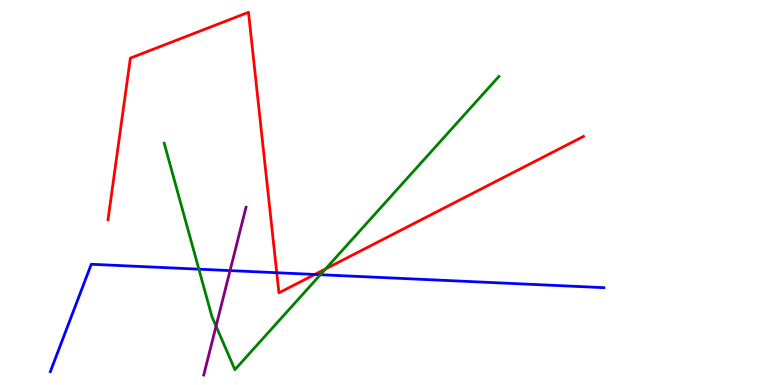[{'lines': ['blue', 'red'], 'intersections': [{'x': 3.57, 'y': 2.92}, {'x': 4.06, 'y': 2.87}]}, {'lines': ['green', 'red'], 'intersections': [{'x': 4.2, 'y': 3.02}]}, {'lines': ['purple', 'red'], 'intersections': []}, {'lines': ['blue', 'green'], 'intersections': [{'x': 2.57, 'y': 3.01}, {'x': 4.13, 'y': 2.86}]}, {'lines': ['blue', 'purple'], 'intersections': [{'x': 2.97, 'y': 2.97}]}, {'lines': ['green', 'purple'], 'intersections': [{'x': 2.79, 'y': 1.53}]}]